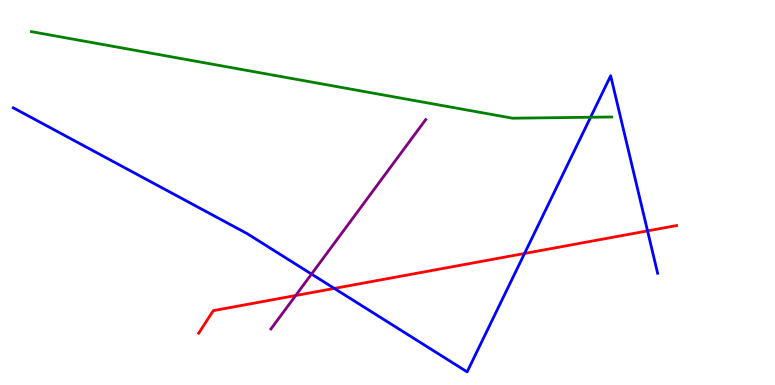[{'lines': ['blue', 'red'], 'intersections': [{'x': 4.31, 'y': 2.51}, {'x': 6.77, 'y': 3.42}, {'x': 8.36, 'y': 4.0}]}, {'lines': ['green', 'red'], 'intersections': []}, {'lines': ['purple', 'red'], 'intersections': [{'x': 3.82, 'y': 2.32}]}, {'lines': ['blue', 'green'], 'intersections': [{'x': 7.62, 'y': 6.95}]}, {'lines': ['blue', 'purple'], 'intersections': [{'x': 4.02, 'y': 2.88}]}, {'lines': ['green', 'purple'], 'intersections': []}]